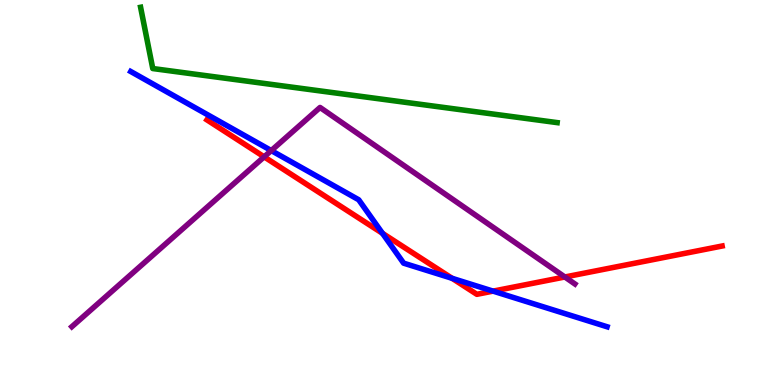[{'lines': ['blue', 'red'], 'intersections': [{'x': 4.94, 'y': 3.94}, {'x': 5.83, 'y': 2.77}, {'x': 6.36, 'y': 2.44}]}, {'lines': ['green', 'red'], 'intersections': []}, {'lines': ['purple', 'red'], 'intersections': [{'x': 3.41, 'y': 5.93}, {'x': 7.29, 'y': 2.81}]}, {'lines': ['blue', 'green'], 'intersections': []}, {'lines': ['blue', 'purple'], 'intersections': [{'x': 3.5, 'y': 6.09}]}, {'lines': ['green', 'purple'], 'intersections': []}]